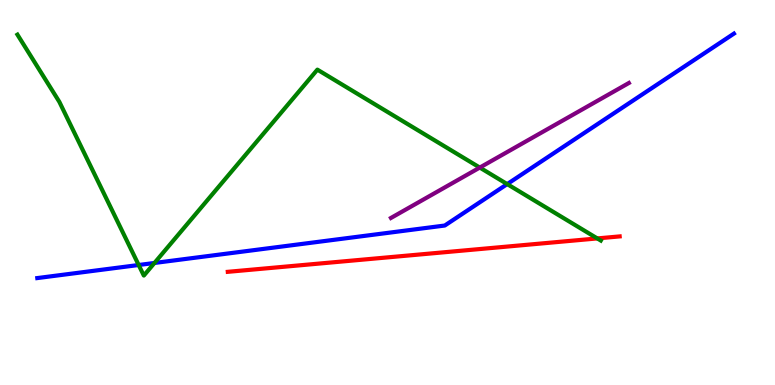[{'lines': ['blue', 'red'], 'intersections': []}, {'lines': ['green', 'red'], 'intersections': [{'x': 7.71, 'y': 3.81}]}, {'lines': ['purple', 'red'], 'intersections': []}, {'lines': ['blue', 'green'], 'intersections': [{'x': 1.79, 'y': 3.12}, {'x': 1.99, 'y': 3.17}, {'x': 6.54, 'y': 5.22}]}, {'lines': ['blue', 'purple'], 'intersections': []}, {'lines': ['green', 'purple'], 'intersections': [{'x': 6.19, 'y': 5.65}]}]